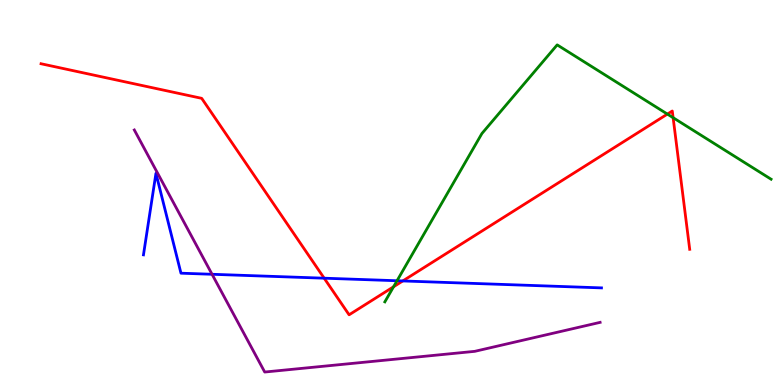[{'lines': ['blue', 'red'], 'intersections': [{'x': 4.18, 'y': 2.77}, {'x': 5.2, 'y': 2.7}]}, {'lines': ['green', 'red'], 'intersections': [{'x': 5.08, 'y': 2.55}, {'x': 8.61, 'y': 7.04}, {'x': 8.69, 'y': 6.94}]}, {'lines': ['purple', 'red'], 'intersections': []}, {'lines': ['blue', 'green'], 'intersections': [{'x': 5.12, 'y': 2.71}]}, {'lines': ['blue', 'purple'], 'intersections': [{'x': 2.74, 'y': 2.88}]}, {'lines': ['green', 'purple'], 'intersections': []}]